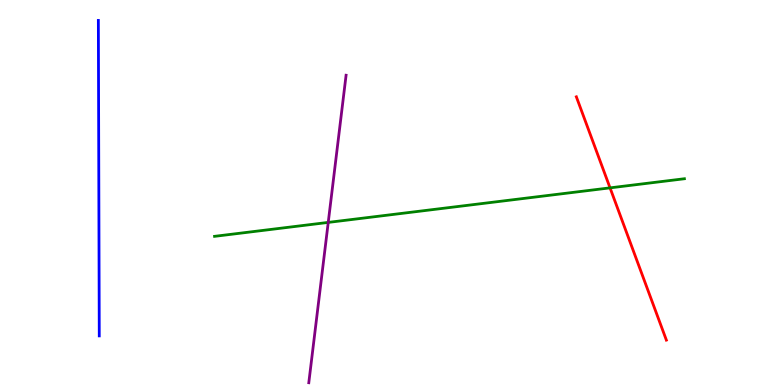[{'lines': ['blue', 'red'], 'intersections': []}, {'lines': ['green', 'red'], 'intersections': [{'x': 7.87, 'y': 5.12}]}, {'lines': ['purple', 'red'], 'intersections': []}, {'lines': ['blue', 'green'], 'intersections': []}, {'lines': ['blue', 'purple'], 'intersections': []}, {'lines': ['green', 'purple'], 'intersections': [{'x': 4.24, 'y': 4.22}]}]